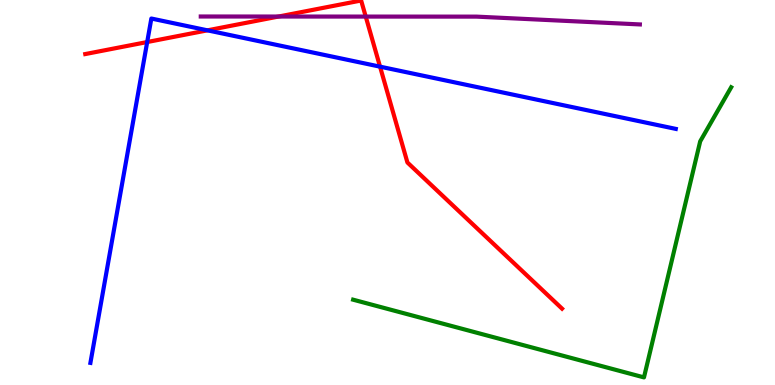[{'lines': ['blue', 'red'], 'intersections': [{'x': 1.9, 'y': 8.91}, {'x': 2.68, 'y': 9.21}, {'x': 4.9, 'y': 8.27}]}, {'lines': ['green', 'red'], 'intersections': []}, {'lines': ['purple', 'red'], 'intersections': [{'x': 3.59, 'y': 9.57}, {'x': 4.72, 'y': 9.57}]}, {'lines': ['blue', 'green'], 'intersections': []}, {'lines': ['blue', 'purple'], 'intersections': []}, {'lines': ['green', 'purple'], 'intersections': []}]